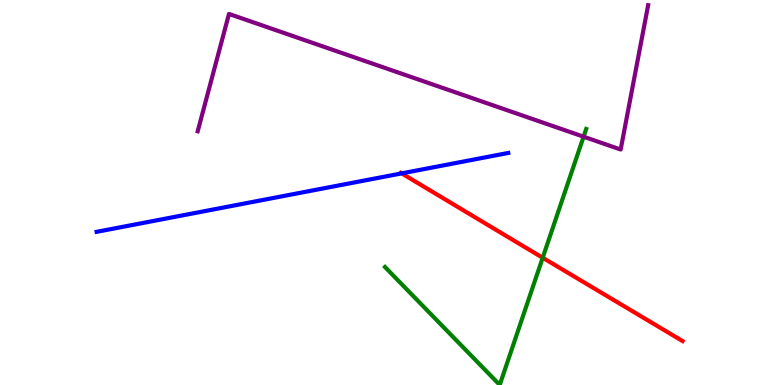[{'lines': ['blue', 'red'], 'intersections': [{'x': 5.18, 'y': 5.5}]}, {'lines': ['green', 'red'], 'intersections': [{'x': 7.0, 'y': 3.31}]}, {'lines': ['purple', 'red'], 'intersections': []}, {'lines': ['blue', 'green'], 'intersections': []}, {'lines': ['blue', 'purple'], 'intersections': []}, {'lines': ['green', 'purple'], 'intersections': [{'x': 7.53, 'y': 6.45}]}]